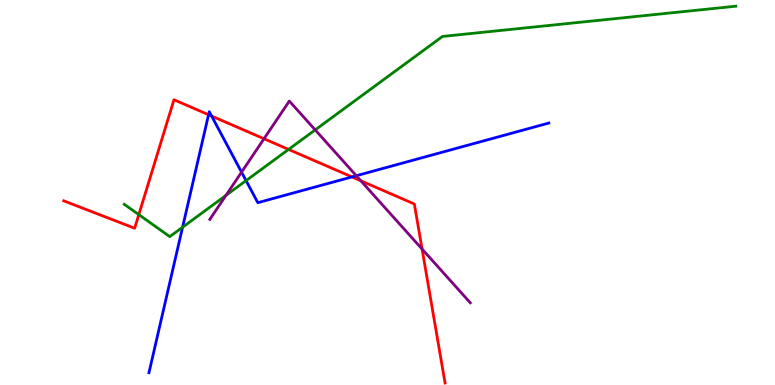[{'lines': ['blue', 'red'], 'intersections': [{'x': 2.69, 'y': 7.02}, {'x': 2.73, 'y': 6.99}, {'x': 4.54, 'y': 5.4}]}, {'lines': ['green', 'red'], 'intersections': [{'x': 1.79, 'y': 4.43}, {'x': 3.72, 'y': 6.12}]}, {'lines': ['purple', 'red'], 'intersections': [{'x': 3.41, 'y': 6.4}, {'x': 4.66, 'y': 5.3}, {'x': 5.45, 'y': 3.53}]}, {'lines': ['blue', 'green'], 'intersections': [{'x': 2.36, 'y': 4.1}, {'x': 3.18, 'y': 5.31}]}, {'lines': ['blue', 'purple'], 'intersections': [{'x': 3.12, 'y': 5.53}, {'x': 4.6, 'y': 5.44}]}, {'lines': ['green', 'purple'], 'intersections': [{'x': 2.92, 'y': 4.92}, {'x': 4.07, 'y': 6.63}]}]